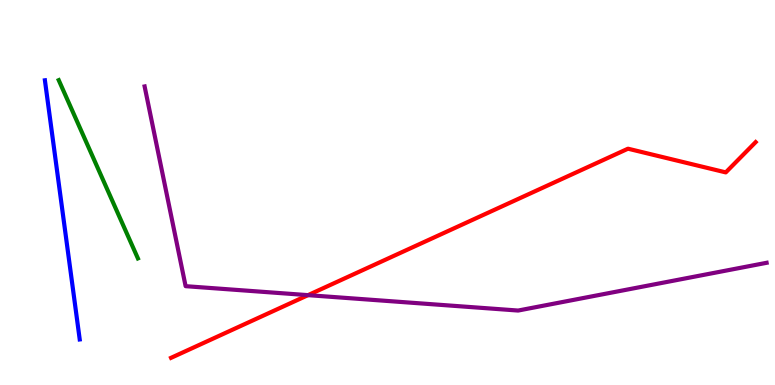[{'lines': ['blue', 'red'], 'intersections': []}, {'lines': ['green', 'red'], 'intersections': []}, {'lines': ['purple', 'red'], 'intersections': [{'x': 3.97, 'y': 2.33}]}, {'lines': ['blue', 'green'], 'intersections': []}, {'lines': ['blue', 'purple'], 'intersections': []}, {'lines': ['green', 'purple'], 'intersections': []}]